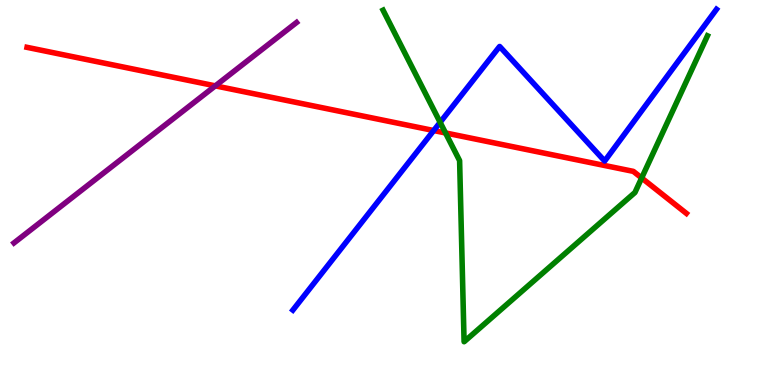[{'lines': ['blue', 'red'], 'intersections': [{'x': 5.6, 'y': 6.61}]}, {'lines': ['green', 'red'], 'intersections': [{'x': 5.75, 'y': 6.55}, {'x': 8.28, 'y': 5.38}]}, {'lines': ['purple', 'red'], 'intersections': [{'x': 2.78, 'y': 7.77}]}, {'lines': ['blue', 'green'], 'intersections': [{'x': 5.68, 'y': 6.82}]}, {'lines': ['blue', 'purple'], 'intersections': []}, {'lines': ['green', 'purple'], 'intersections': []}]